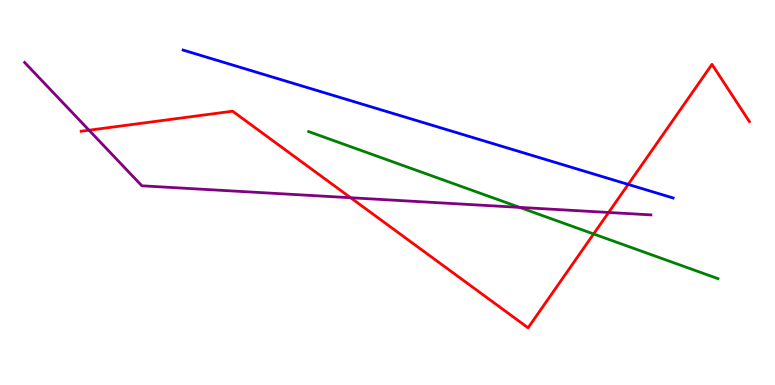[{'lines': ['blue', 'red'], 'intersections': [{'x': 8.11, 'y': 5.21}]}, {'lines': ['green', 'red'], 'intersections': [{'x': 7.66, 'y': 3.92}]}, {'lines': ['purple', 'red'], 'intersections': [{'x': 1.15, 'y': 6.62}, {'x': 4.52, 'y': 4.86}, {'x': 7.85, 'y': 4.48}]}, {'lines': ['blue', 'green'], 'intersections': []}, {'lines': ['blue', 'purple'], 'intersections': []}, {'lines': ['green', 'purple'], 'intersections': [{'x': 6.7, 'y': 4.61}]}]